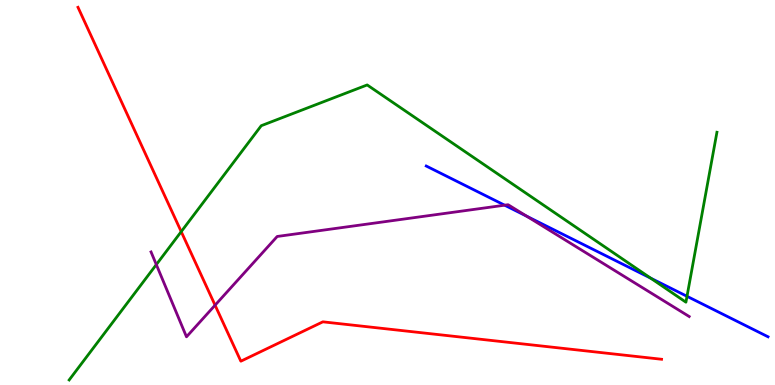[{'lines': ['blue', 'red'], 'intersections': []}, {'lines': ['green', 'red'], 'intersections': [{'x': 2.34, 'y': 3.98}]}, {'lines': ['purple', 'red'], 'intersections': [{'x': 2.78, 'y': 2.07}]}, {'lines': ['blue', 'green'], 'intersections': [{'x': 8.4, 'y': 2.78}, {'x': 8.86, 'y': 2.3}]}, {'lines': ['blue', 'purple'], 'intersections': [{'x': 6.51, 'y': 4.67}, {'x': 6.8, 'y': 4.38}]}, {'lines': ['green', 'purple'], 'intersections': [{'x': 2.02, 'y': 3.13}]}]